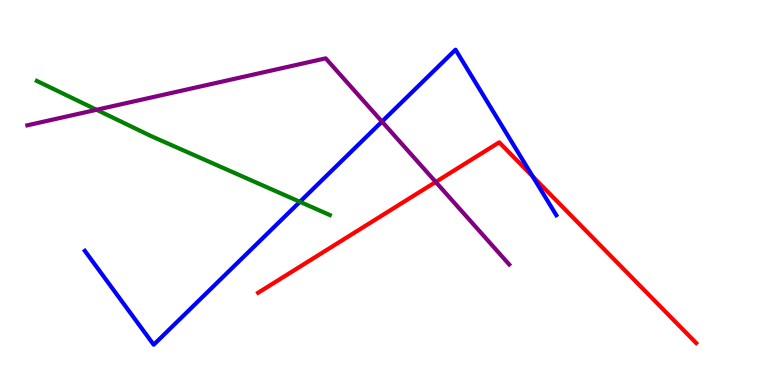[{'lines': ['blue', 'red'], 'intersections': [{'x': 6.87, 'y': 5.42}]}, {'lines': ['green', 'red'], 'intersections': []}, {'lines': ['purple', 'red'], 'intersections': [{'x': 5.62, 'y': 5.27}]}, {'lines': ['blue', 'green'], 'intersections': [{'x': 3.87, 'y': 4.76}]}, {'lines': ['blue', 'purple'], 'intersections': [{'x': 4.93, 'y': 6.84}]}, {'lines': ['green', 'purple'], 'intersections': [{'x': 1.25, 'y': 7.15}]}]